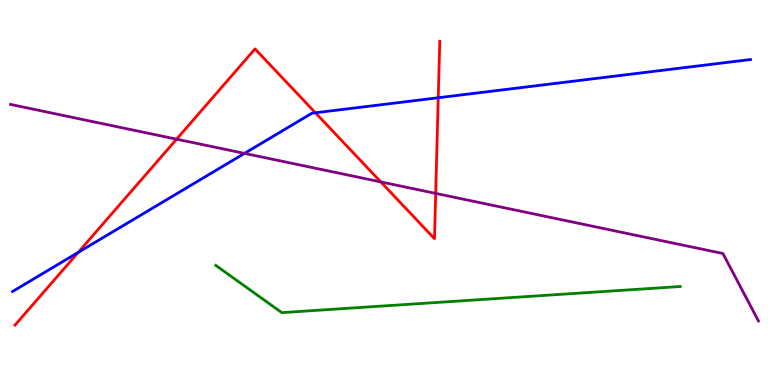[{'lines': ['blue', 'red'], 'intersections': [{'x': 1.01, 'y': 3.44}, {'x': 4.07, 'y': 7.07}, {'x': 5.65, 'y': 7.46}]}, {'lines': ['green', 'red'], 'intersections': []}, {'lines': ['purple', 'red'], 'intersections': [{'x': 2.28, 'y': 6.39}, {'x': 4.91, 'y': 5.28}, {'x': 5.62, 'y': 4.98}]}, {'lines': ['blue', 'green'], 'intersections': []}, {'lines': ['blue', 'purple'], 'intersections': [{'x': 3.15, 'y': 6.02}]}, {'lines': ['green', 'purple'], 'intersections': []}]